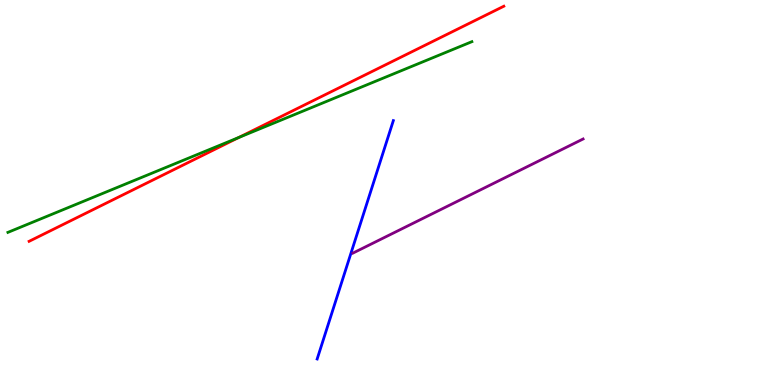[{'lines': ['blue', 'red'], 'intersections': []}, {'lines': ['green', 'red'], 'intersections': [{'x': 3.08, 'y': 6.43}]}, {'lines': ['purple', 'red'], 'intersections': []}, {'lines': ['blue', 'green'], 'intersections': []}, {'lines': ['blue', 'purple'], 'intersections': []}, {'lines': ['green', 'purple'], 'intersections': []}]